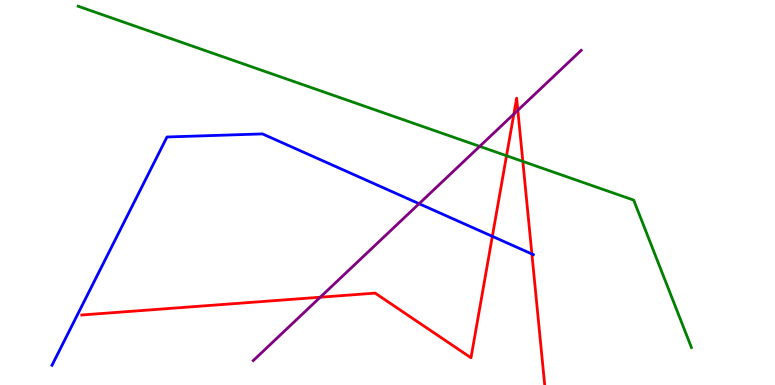[{'lines': ['blue', 'red'], 'intersections': [{'x': 6.35, 'y': 3.86}, {'x': 6.86, 'y': 3.4}]}, {'lines': ['green', 'red'], 'intersections': [{'x': 6.54, 'y': 5.96}, {'x': 6.75, 'y': 5.81}]}, {'lines': ['purple', 'red'], 'intersections': [{'x': 4.13, 'y': 2.28}, {'x': 6.63, 'y': 7.04}, {'x': 6.68, 'y': 7.14}]}, {'lines': ['blue', 'green'], 'intersections': []}, {'lines': ['blue', 'purple'], 'intersections': [{'x': 5.41, 'y': 4.71}]}, {'lines': ['green', 'purple'], 'intersections': [{'x': 6.19, 'y': 6.2}]}]